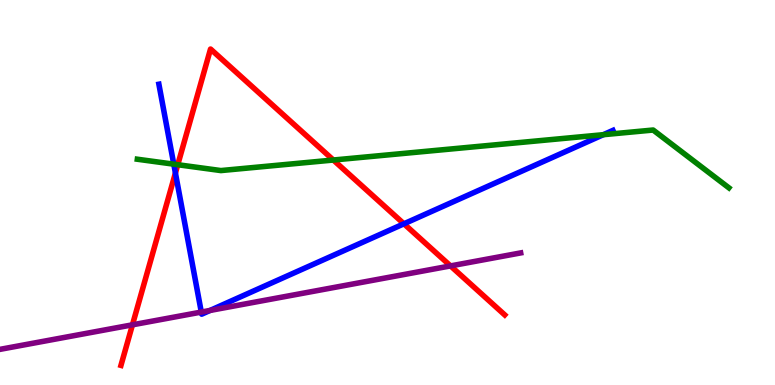[{'lines': ['blue', 'red'], 'intersections': [{'x': 2.26, 'y': 5.51}, {'x': 5.21, 'y': 4.19}]}, {'lines': ['green', 'red'], 'intersections': [{'x': 2.29, 'y': 5.72}, {'x': 4.3, 'y': 5.84}]}, {'lines': ['purple', 'red'], 'intersections': [{'x': 1.71, 'y': 1.56}, {'x': 5.81, 'y': 3.09}]}, {'lines': ['blue', 'green'], 'intersections': [{'x': 2.24, 'y': 5.74}, {'x': 7.78, 'y': 6.5}]}, {'lines': ['blue', 'purple'], 'intersections': [{'x': 2.6, 'y': 1.89}, {'x': 2.71, 'y': 1.94}]}, {'lines': ['green', 'purple'], 'intersections': []}]